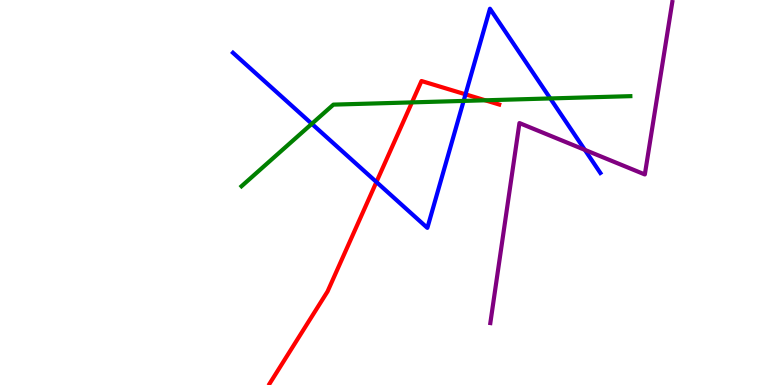[{'lines': ['blue', 'red'], 'intersections': [{'x': 4.86, 'y': 5.27}, {'x': 6.01, 'y': 7.55}]}, {'lines': ['green', 'red'], 'intersections': [{'x': 5.32, 'y': 7.34}, {'x': 6.26, 'y': 7.39}]}, {'lines': ['purple', 'red'], 'intersections': []}, {'lines': ['blue', 'green'], 'intersections': [{'x': 4.02, 'y': 6.78}, {'x': 5.98, 'y': 7.38}, {'x': 7.1, 'y': 7.44}]}, {'lines': ['blue', 'purple'], 'intersections': [{'x': 7.55, 'y': 6.11}]}, {'lines': ['green', 'purple'], 'intersections': []}]